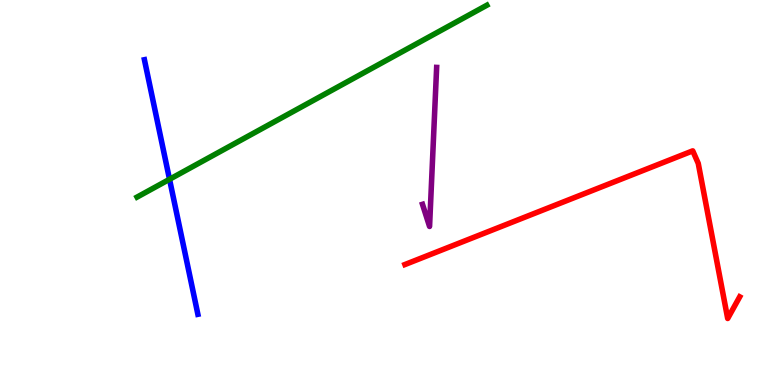[{'lines': ['blue', 'red'], 'intersections': []}, {'lines': ['green', 'red'], 'intersections': []}, {'lines': ['purple', 'red'], 'intersections': []}, {'lines': ['blue', 'green'], 'intersections': [{'x': 2.19, 'y': 5.34}]}, {'lines': ['blue', 'purple'], 'intersections': []}, {'lines': ['green', 'purple'], 'intersections': []}]